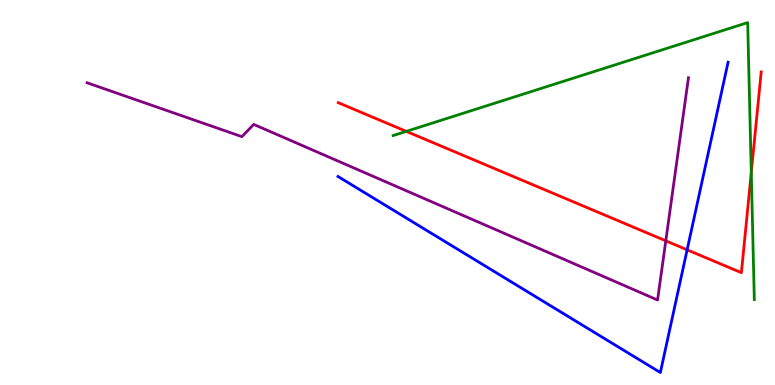[{'lines': ['blue', 'red'], 'intersections': [{'x': 8.87, 'y': 3.51}]}, {'lines': ['green', 'red'], 'intersections': [{'x': 5.24, 'y': 6.59}, {'x': 9.69, 'y': 5.52}]}, {'lines': ['purple', 'red'], 'intersections': [{'x': 8.59, 'y': 3.75}]}, {'lines': ['blue', 'green'], 'intersections': []}, {'lines': ['blue', 'purple'], 'intersections': []}, {'lines': ['green', 'purple'], 'intersections': []}]